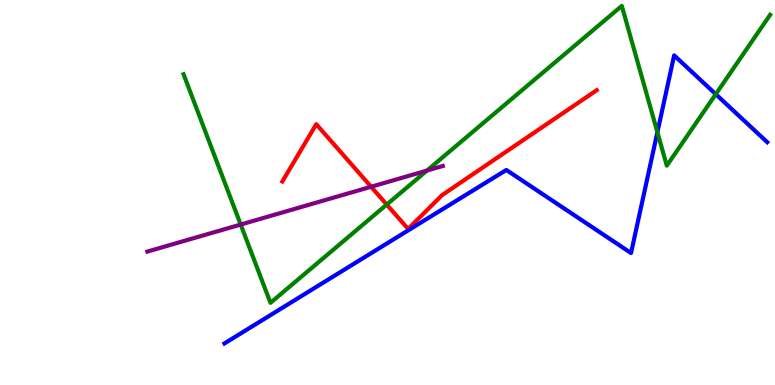[{'lines': ['blue', 'red'], 'intersections': []}, {'lines': ['green', 'red'], 'intersections': [{'x': 4.99, 'y': 4.69}]}, {'lines': ['purple', 'red'], 'intersections': [{'x': 4.79, 'y': 5.15}]}, {'lines': ['blue', 'green'], 'intersections': [{'x': 8.48, 'y': 6.57}, {'x': 9.24, 'y': 7.55}]}, {'lines': ['blue', 'purple'], 'intersections': []}, {'lines': ['green', 'purple'], 'intersections': [{'x': 3.11, 'y': 4.17}, {'x': 5.51, 'y': 5.57}]}]